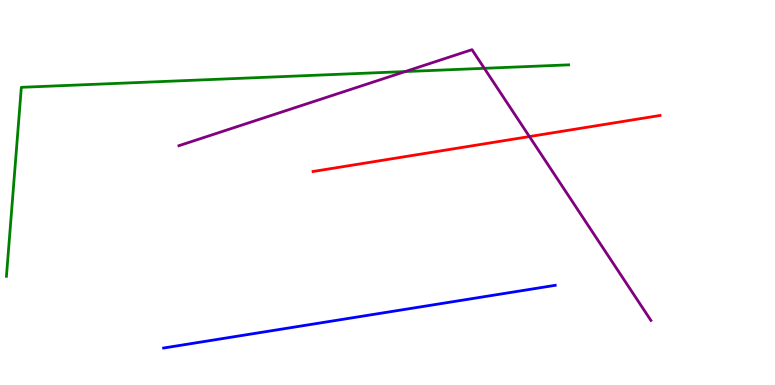[{'lines': ['blue', 'red'], 'intersections': []}, {'lines': ['green', 'red'], 'intersections': []}, {'lines': ['purple', 'red'], 'intersections': [{'x': 6.83, 'y': 6.45}]}, {'lines': ['blue', 'green'], 'intersections': []}, {'lines': ['blue', 'purple'], 'intersections': []}, {'lines': ['green', 'purple'], 'intersections': [{'x': 5.23, 'y': 8.14}, {'x': 6.25, 'y': 8.23}]}]